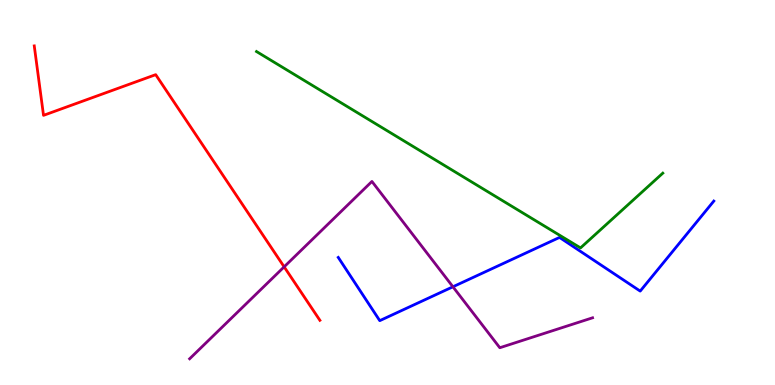[{'lines': ['blue', 'red'], 'intersections': []}, {'lines': ['green', 'red'], 'intersections': []}, {'lines': ['purple', 'red'], 'intersections': [{'x': 3.67, 'y': 3.07}]}, {'lines': ['blue', 'green'], 'intersections': []}, {'lines': ['blue', 'purple'], 'intersections': [{'x': 5.84, 'y': 2.55}]}, {'lines': ['green', 'purple'], 'intersections': []}]